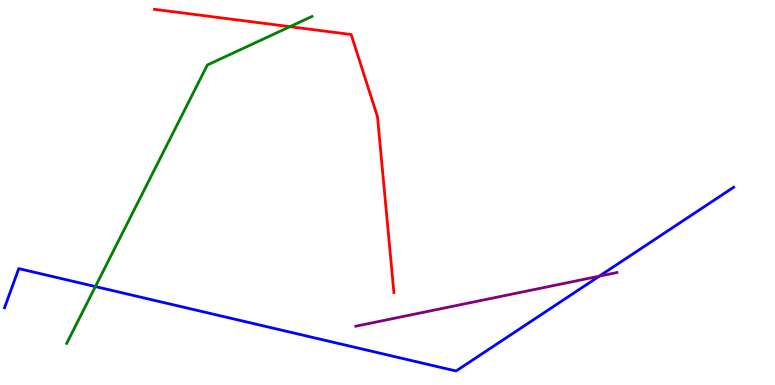[{'lines': ['blue', 'red'], 'intersections': []}, {'lines': ['green', 'red'], 'intersections': [{'x': 3.74, 'y': 9.31}]}, {'lines': ['purple', 'red'], 'intersections': []}, {'lines': ['blue', 'green'], 'intersections': [{'x': 1.23, 'y': 2.56}]}, {'lines': ['blue', 'purple'], 'intersections': [{'x': 7.73, 'y': 2.83}]}, {'lines': ['green', 'purple'], 'intersections': []}]